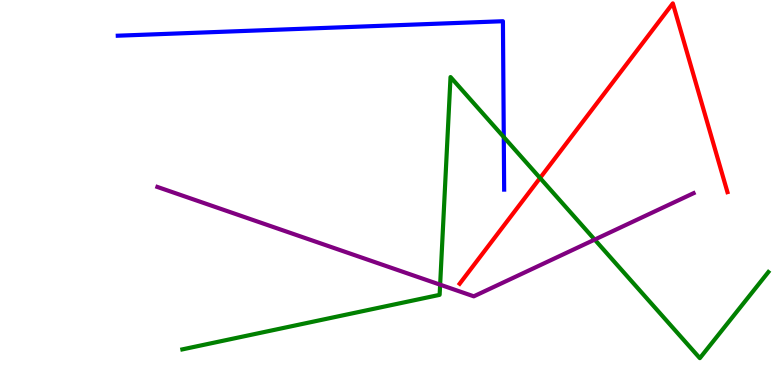[{'lines': ['blue', 'red'], 'intersections': []}, {'lines': ['green', 'red'], 'intersections': [{'x': 6.97, 'y': 5.38}]}, {'lines': ['purple', 'red'], 'intersections': []}, {'lines': ['blue', 'green'], 'intersections': [{'x': 6.5, 'y': 6.44}]}, {'lines': ['blue', 'purple'], 'intersections': []}, {'lines': ['green', 'purple'], 'intersections': [{'x': 5.68, 'y': 2.61}, {'x': 7.67, 'y': 3.78}]}]